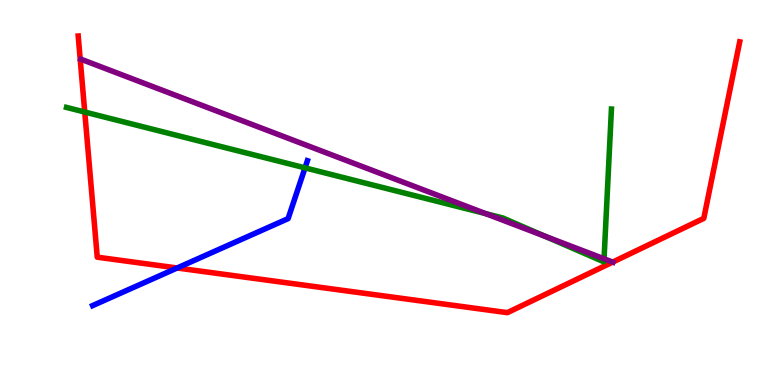[{'lines': ['blue', 'red'], 'intersections': [{'x': 2.29, 'y': 3.04}]}, {'lines': ['green', 'red'], 'intersections': [{'x': 1.09, 'y': 7.09}]}, {'lines': ['purple', 'red'], 'intersections': [{'x': 7.91, 'y': 3.19}]}, {'lines': ['blue', 'green'], 'intersections': [{'x': 3.94, 'y': 5.64}]}, {'lines': ['blue', 'purple'], 'intersections': []}, {'lines': ['green', 'purple'], 'intersections': [{'x': 6.27, 'y': 4.45}, {'x': 7.03, 'y': 3.86}, {'x': 7.79, 'y': 3.28}]}]